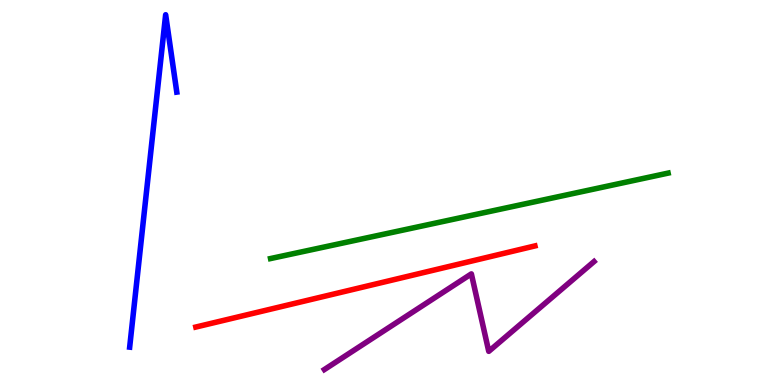[{'lines': ['blue', 'red'], 'intersections': []}, {'lines': ['green', 'red'], 'intersections': []}, {'lines': ['purple', 'red'], 'intersections': []}, {'lines': ['blue', 'green'], 'intersections': []}, {'lines': ['blue', 'purple'], 'intersections': []}, {'lines': ['green', 'purple'], 'intersections': []}]